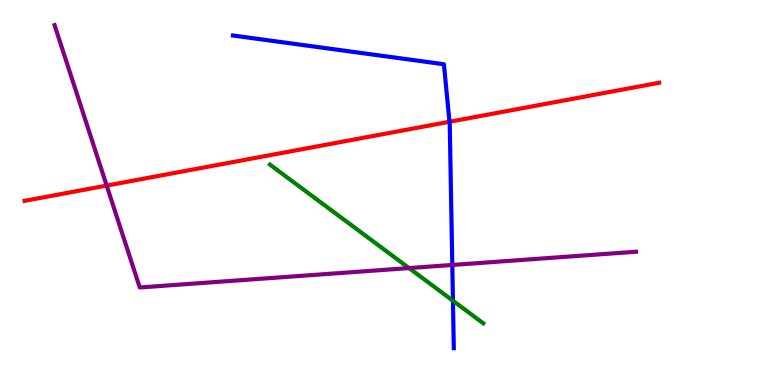[{'lines': ['blue', 'red'], 'intersections': [{'x': 5.8, 'y': 6.84}]}, {'lines': ['green', 'red'], 'intersections': []}, {'lines': ['purple', 'red'], 'intersections': [{'x': 1.38, 'y': 5.18}]}, {'lines': ['blue', 'green'], 'intersections': [{'x': 5.84, 'y': 2.19}]}, {'lines': ['blue', 'purple'], 'intersections': [{'x': 5.84, 'y': 3.12}]}, {'lines': ['green', 'purple'], 'intersections': [{'x': 5.28, 'y': 3.04}]}]